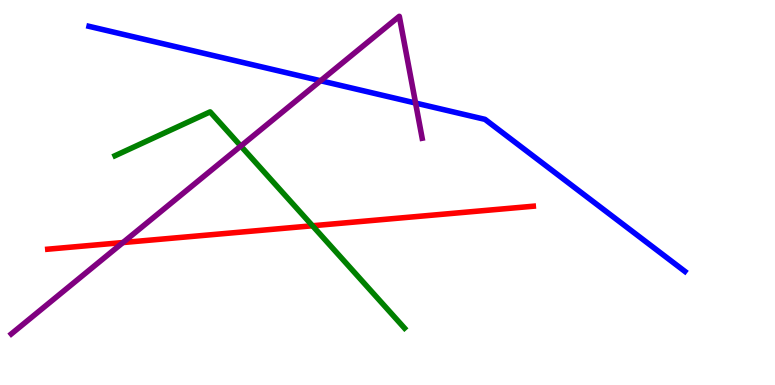[{'lines': ['blue', 'red'], 'intersections': []}, {'lines': ['green', 'red'], 'intersections': [{'x': 4.03, 'y': 4.14}]}, {'lines': ['purple', 'red'], 'intersections': [{'x': 1.59, 'y': 3.7}]}, {'lines': ['blue', 'green'], 'intersections': []}, {'lines': ['blue', 'purple'], 'intersections': [{'x': 4.14, 'y': 7.9}, {'x': 5.36, 'y': 7.32}]}, {'lines': ['green', 'purple'], 'intersections': [{'x': 3.11, 'y': 6.21}]}]